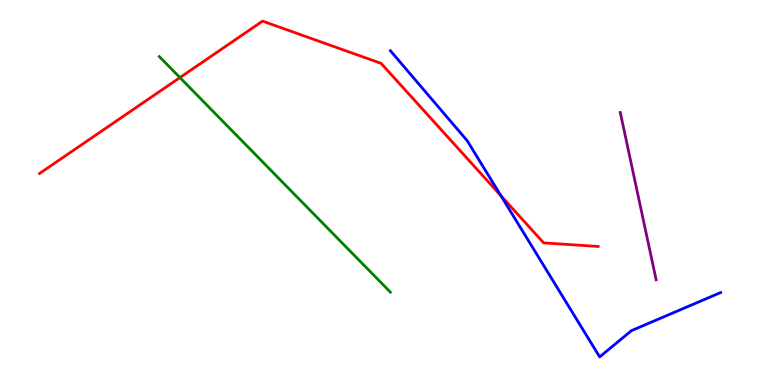[{'lines': ['blue', 'red'], 'intersections': [{'x': 6.46, 'y': 4.92}]}, {'lines': ['green', 'red'], 'intersections': [{'x': 2.32, 'y': 7.98}]}, {'lines': ['purple', 'red'], 'intersections': []}, {'lines': ['blue', 'green'], 'intersections': []}, {'lines': ['blue', 'purple'], 'intersections': []}, {'lines': ['green', 'purple'], 'intersections': []}]